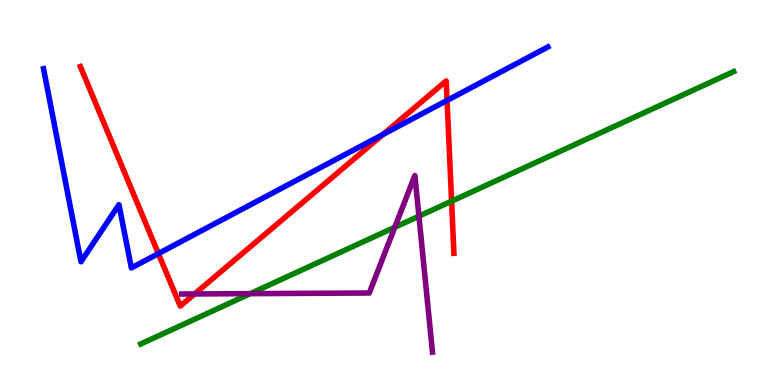[{'lines': ['blue', 'red'], 'intersections': [{'x': 2.04, 'y': 3.41}, {'x': 4.94, 'y': 6.51}, {'x': 5.77, 'y': 7.39}]}, {'lines': ['green', 'red'], 'intersections': [{'x': 5.83, 'y': 4.77}]}, {'lines': ['purple', 'red'], 'intersections': [{'x': 2.51, 'y': 2.36}]}, {'lines': ['blue', 'green'], 'intersections': []}, {'lines': ['blue', 'purple'], 'intersections': []}, {'lines': ['green', 'purple'], 'intersections': [{'x': 3.23, 'y': 2.37}, {'x': 5.09, 'y': 4.1}, {'x': 5.41, 'y': 4.38}]}]